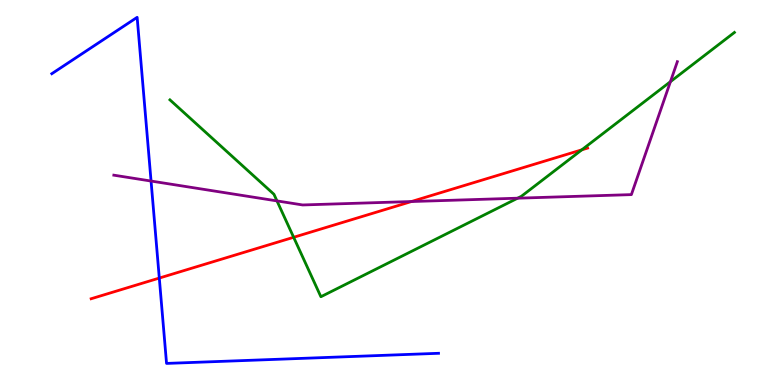[{'lines': ['blue', 'red'], 'intersections': [{'x': 2.06, 'y': 2.78}]}, {'lines': ['green', 'red'], 'intersections': [{'x': 3.79, 'y': 3.84}, {'x': 7.51, 'y': 6.11}]}, {'lines': ['purple', 'red'], 'intersections': [{'x': 5.31, 'y': 4.77}]}, {'lines': ['blue', 'green'], 'intersections': []}, {'lines': ['blue', 'purple'], 'intersections': [{'x': 1.95, 'y': 5.3}]}, {'lines': ['green', 'purple'], 'intersections': [{'x': 3.57, 'y': 4.78}, {'x': 6.68, 'y': 4.85}, {'x': 8.65, 'y': 7.88}]}]